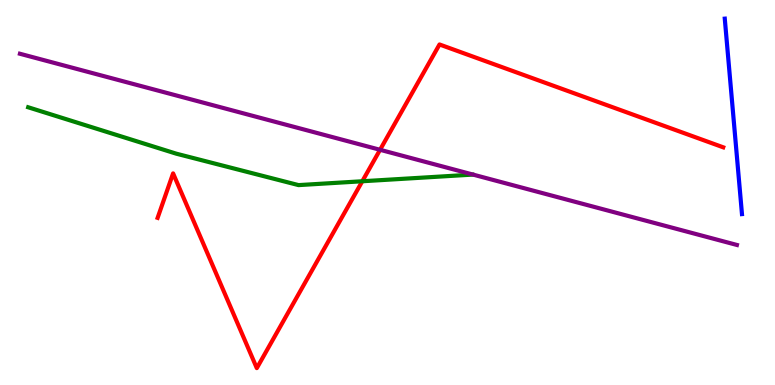[{'lines': ['blue', 'red'], 'intersections': []}, {'lines': ['green', 'red'], 'intersections': [{'x': 4.67, 'y': 5.29}]}, {'lines': ['purple', 'red'], 'intersections': [{'x': 4.9, 'y': 6.11}]}, {'lines': ['blue', 'green'], 'intersections': []}, {'lines': ['blue', 'purple'], 'intersections': []}, {'lines': ['green', 'purple'], 'intersections': []}]